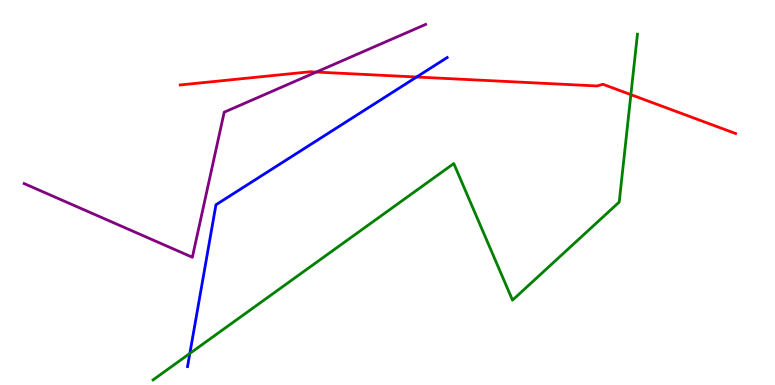[{'lines': ['blue', 'red'], 'intersections': [{'x': 5.38, 'y': 8.0}]}, {'lines': ['green', 'red'], 'intersections': [{'x': 8.14, 'y': 7.54}]}, {'lines': ['purple', 'red'], 'intersections': [{'x': 4.08, 'y': 8.13}]}, {'lines': ['blue', 'green'], 'intersections': [{'x': 2.45, 'y': 0.819}]}, {'lines': ['blue', 'purple'], 'intersections': []}, {'lines': ['green', 'purple'], 'intersections': []}]